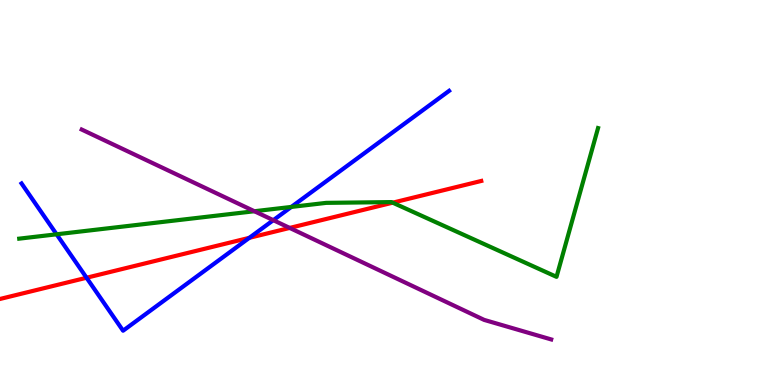[{'lines': ['blue', 'red'], 'intersections': [{'x': 1.12, 'y': 2.79}, {'x': 3.22, 'y': 3.82}]}, {'lines': ['green', 'red'], 'intersections': [{'x': 5.07, 'y': 4.74}]}, {'lines': ['purple', 'red'], 'intersections': [{'x': 3.74, 'y': 4.08}]}, {'lines': ['blue', 'green'], 'intersections': [{'x': 0.73, 'y': 3.91}, {'x': 3.76, 'y': 4.63}]}, {'lines': ['blue', 'purple'], 'intersections': [{'x': 3.53, 'y': 4.28}]}, {'lines': ['green', 'purple'], 'intersections': [{'x': 3.28, 'y': 4.51}]}]